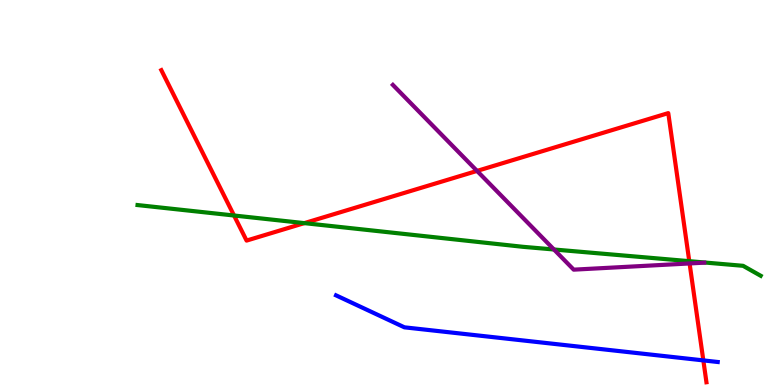[{'lines': ['blue', 'red'], 'intersections': [{'x': 9.08, 'y': 0.639}]}, {'lines': ['green', 'red'], 'intersections': [{'x': 3.02, 'y': 4.4}, {'x': 3.93, 'y': 4.2}, {'x': 8.89, 'y': 3.22}]}, {'lines': ['purple', 'red'], 'intersections': [{'x': 6.16, 'y': 5.56}, {'x': 8.9, 'y': 3.16}]}, {'lines': ['blue', 'green'], 'intersections': []}, {'lines': ['blue', 'purple'], 'intersections': []}, {'lines': ['green', 'purple'], 'intersections': [{'x': 7.15, 'y': 3.52}]}]